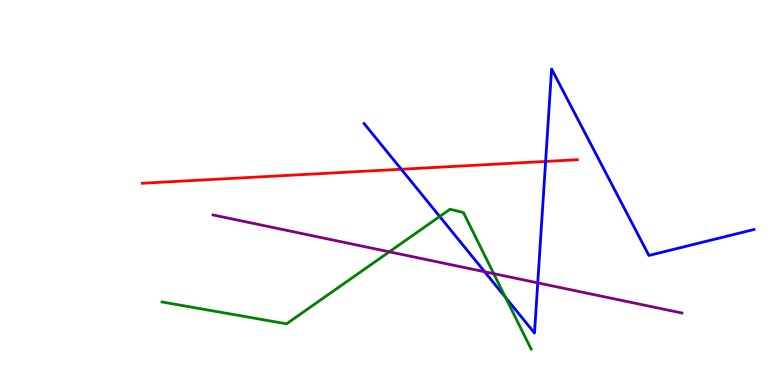[{'lines': ['blue', 'red'], 'intersections': [{'x': 5.18, 'y': 5.6}, {'x': 7.04, 'y': 5.81}]}, {'lines': ['green', 'red'], 'intersections': []}, {'lines': ['purple', 'red'], 'intersections': []}, {'lines': ['blue', 'green'], 'intersections': [{'x': 5.67, 'y': 4.38}, {'x': 6.52, 'y': 2.28}]}, {'lines': ['blue', 'purple'], 'intersections': [{'x': 6.25, 'y': 2.94}, {'x': 6.94, 'y': 2.65}]}, {'lines': ['green', 'purple'], 'intersections': [{'x': 5.02, 'y': 3.46}, {'x': 6.37, 'y': 2.89}]}]